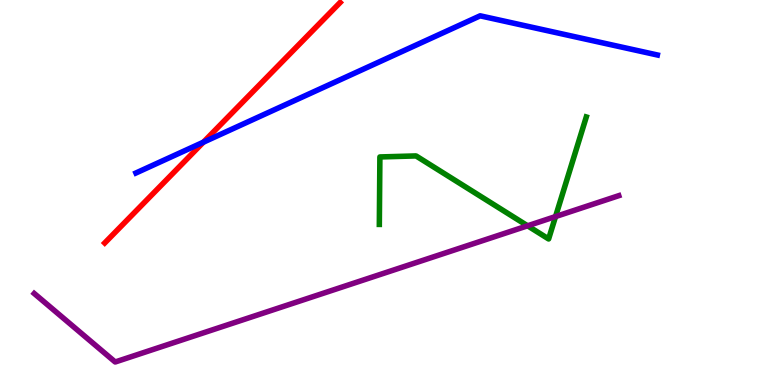[{'lines': ['blue', 'red'], 'intersections': [{'x': 2.62, 'y': 6.31}]}, {'lines': ['green', 'red'], 'intersections': []}, {'lines': ['purple', 'red'], 'intersections': []}, {'lines': ['blue', 'green'], 'intersections': []}, {'lines': ['blue', 'purple'], 'intersections': []}, {'lines': ['green', 'purple'], 'intersections': [{'x': 6.81, 'y': 4.14}, {'x': 7.17, 'y': 4.37}]}]